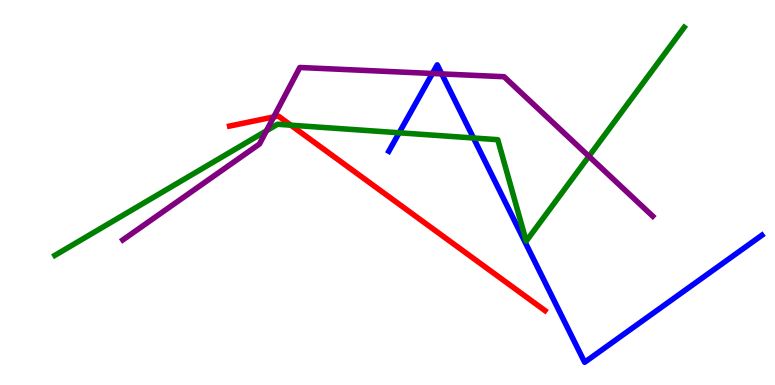[{'lines': ['blue', 'red'], 'intersections': []}, {'lines': ['green', 'red'], 'intersections': [{'x': 3.75, 'y': 6.75}]}, {'lines': ['purple', 'red'], 'intersections': [{'x': 3.53, 'y': 6.96}]}, {'lines': ['blue', 'green'], 'intersections': [{'x': 5.15, 'y': 6.55}, {'x': 6.11, 'y': 6.42}]}, {'lines': ['blue', 'purple'], 'intersections': [{'x': 5.58, 'y': 8.09}, {'x': 5.7, 'y': 8.08}]}, {'lines': ['green', 'purple'], 'intersections': [{'x': 3.44, 'y': 6.6}, {'x': 7.6, 'y': 5.94}]}]